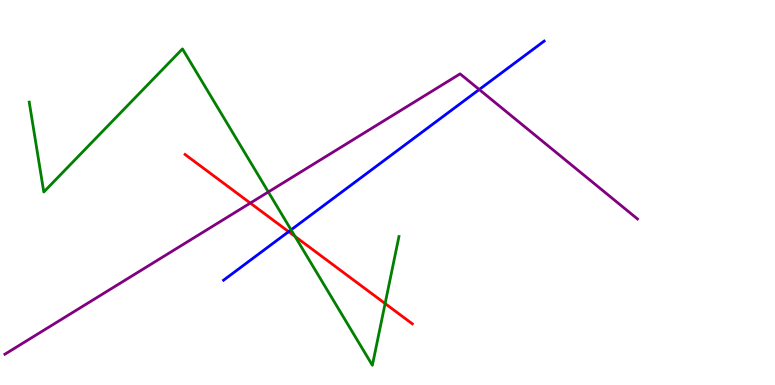[{'lines': ['blue', 'red'], 'intersections': [{'x': 3.72, 'y': 3.98}]}, {'lines': ['green', 'red'], 'intersections': [{'x': 3.81, 'y': 3.86}, {'x': 4.97, 'y': 2.12}]}, {'lines': ['purple', 'red'], 'intersections': [{'x': 3.23, 'y': 4.73}]}, {'lines': ['blue', 'green'], 'intersections': [{'x': 3.76, 'y': 4.03}]}, {'lines': ['blue', 'purple'], 'intersections': [{'x': 6.18, 'y': 7.67}]}, {'lines': ['green', 'purple'], 'intersections': [{'x': 3.46, 'y': 5.01}]}]